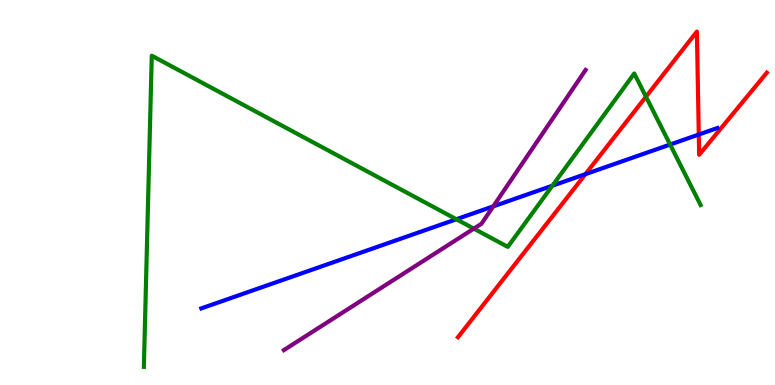[{'lines': ['blue', 'red'], 'intersections': [{'x': 7.55, 'y': 5.48}, {'x': 9.02, 'y': 6.51}]}, {'lines': ['green', 'red'], 'intersections': [{'x': 8.34, 'y': 7.49}]}, {'lines': ['purple', 'red'], 'intersections': []}, {'lines': ['blue', 'green'], 'intersections': [{'x': 5.89, 'y': 4.3}, {'x': 7.13, 'y': 5.18}, {'x': 8.65, 'y': 6.25}]}, {'lines': ['blue', 'purple'], 'intersections': [{'x': 6.36, 'y': 4.64}]}, {'lines': ['green', 'purple'], 'intersections': [{'x': 6.11, 'y': 4.06}]}]